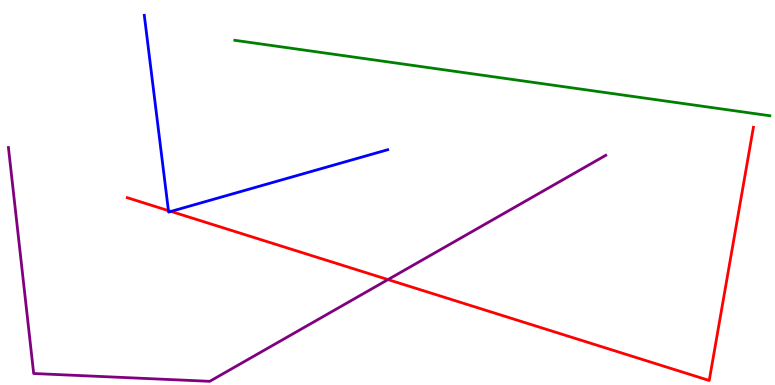[{'lines': ['blue', 'red'], 'intersections': [{'x': 2.17, 'y': 4.53}, {'x': 2.21, 'y': 4.51}]}, {'lines': ['green', 'red'], 'intersections': []}, {'lines': ['purple', 'red'], 'intersections': [{'x': 5.01, 'y': 2.74}]}, {'lines': ['blue', 'green'], 'intersections': []}, {'lines': ['blue', 'purple'], 'intersections': []}, {'lines': ['green', 'purple'], 'intersections': []}]